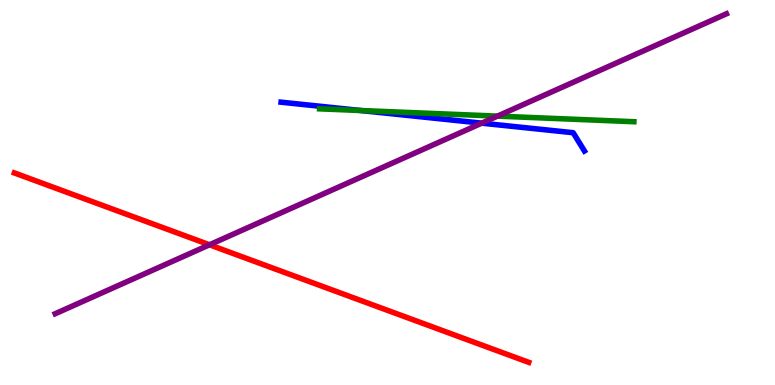[{'lines': ['blue', 'red'], 'intersections': []}, {'lines': ['green', 'red'], 'intersections': []}, {'lines': ['purple', 'red'], 'intersections': [{'x': 2.7, 'y': 3.64}]}, {'lines': ['blue', 'green'], 'intersections': [{'x': 4.66, 'y': 7.13}]}, {'lines': ['blue', 'purple'], 'intersections': [{'x': 6.22, 'y': 6.8}]}, {'lines': ['green', 'purple'], 'intersections': [{'x': 6.42, 'y': 6.98}]}]